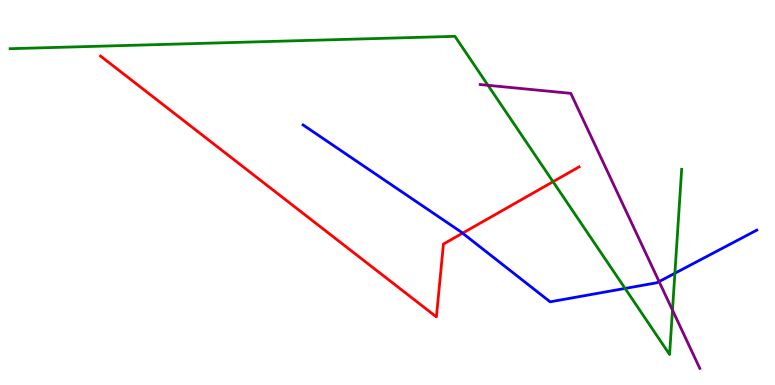[{'lines': ['blue', 'red'], 'intersections': [{'x': 5.97, 'y': 3.94}]}, {'lines': ['green', 'red'], 'intersections': [{'x': 7.14, 'y': 5.28}]}, {'lines': ['purple', 'red'], 'intersections': []}, {'lines': ['blue', 'green'], 'intersections': [{'x': 8.07, 'y': 2.51}, {'x': 8.71, 'y': 2.9}]}, {'lines': ['blue', 'purple'], 'intersections': [{'x': 8.5, 'y': 2.69}]}, {'lines': ['green', 'purple'], 'intersections': [{'x': 6.3, 'y': 7.78}, {'x': 8.68, 'y': 1.94}]}]